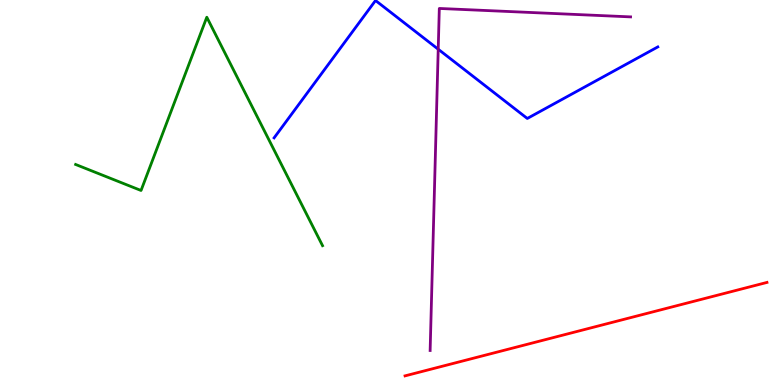[{'lines': ['blue', 'red'], 'intersections': []}, {'lines': ['green', 'red'], 'intersections': []}, {'lines': ['purple', 'red'], 'intersections': []}, {'lines': ['blue', 'green'], 'intersections': []}, {'lines': ['blue', 'purple'], 'intersections': [{'x': 5.65, 'y': 8.72}]}, {'lines': ['green', 'purple'], 'intersections': []}]